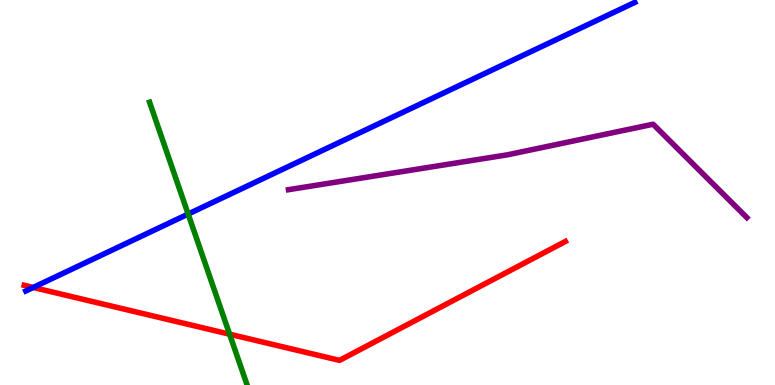[{'lines': ['blue', 'red'], 'intersections': [{'x': 0.429, 'y': 2.53}]}, {'lines': ['green', 'red'], 'intersections': [{'x': 2.96, 'y': 1.32}]}, {'lines': ['purple', 'red'], 'intersections': []}, {'lines': ['blue', 'green'], 'intersections': [{'x': 2.43, 'y': 4.44}]}, {'lines': ['blue', 'purple'], 'intersections': []}, {'lines': ['green', 'purple'], 'intersections': []}]